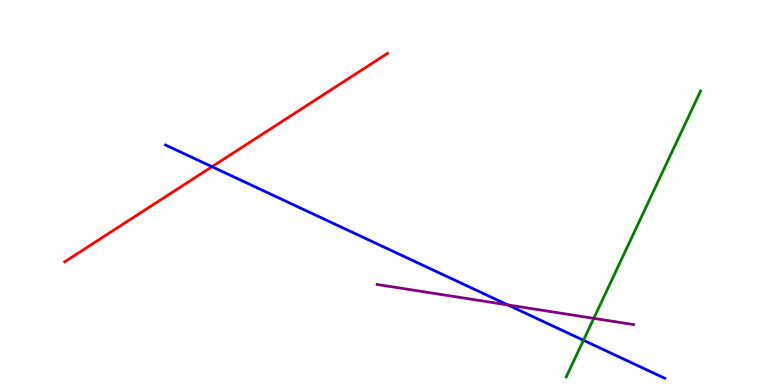[{'lines': ['blue', 'red'], 'intersections': [{'x': 2.74, 'y': 5.67}]}, {'lines': ['green', 'red'], 'intersections': []}, {'lines': ['purple', 'red'], 'intersections': []}, {'lines': ['blue', 'green'], 'intersections': [{'x': 7.53, 'y': 1.16}]}, {'lines': ['blue', 'purple'], 'intersections': [{'x': 6.55, 'y': 2.08}]}, {'lines': ['green', 'purple'], 'intersections': [{'x': 7.66, 'y': 1.73}]}]